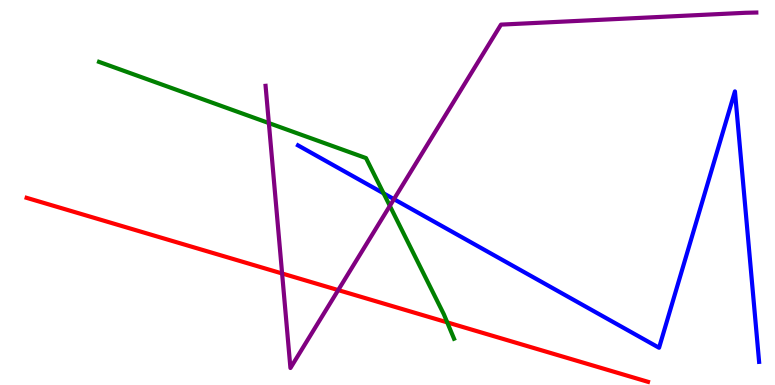[{'lines': ['blue', 'red'], 'intersections': []}, {'lines': ['green', 'red'], 'intersections': [{'x': 5.77, 'y': 1.63}]}, {'lines': ['purple', 'red'], 'intersections': [{'x': 3.64, 'y': 2.9}, {'x': 4.36, 'y': 2.47}]}, {'lines': ['blue', 'green'], 'intersections': [{'x': 4.95, 'y': 4.98}]}, {'lines': ['blue', 'purple'], 'intersections': [{'x': 5.08, 'y': 4.83}]}, {'lines': ['green', 'purple'], 'intersections': [{'x': 3.47, 'y': 6.8}, {'x': 5.03, 'y': 4.65}]}]